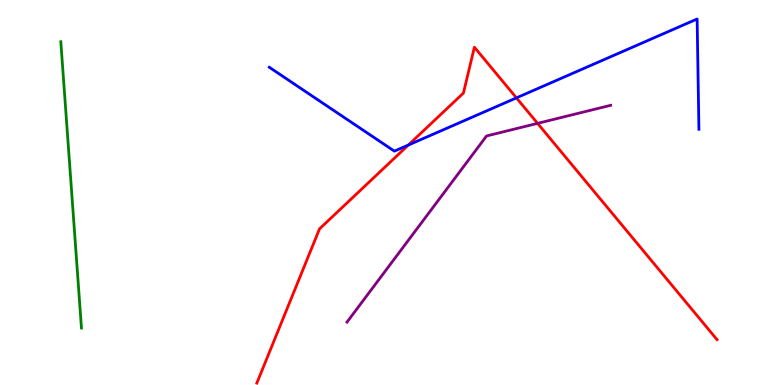[{'lines': ['blue', 'red'], 'intersections': [{'x': 5.27, 'y': 6.23}, {'x': 6.66, 'y': 7.46}]}, {'lines': ['green', 'red'], 'intersections': []}, {'lines': ['purple', 'red'], 'intersections': [{'x': 6.94, 'y': 6.8}]}, {'lines': ['blue', 'green'], 'intersections': []}, {'lines': ['blue', 'purple'], 'intersections': []}, {'lines': ['green', 'purple'], 'intersections': []}]